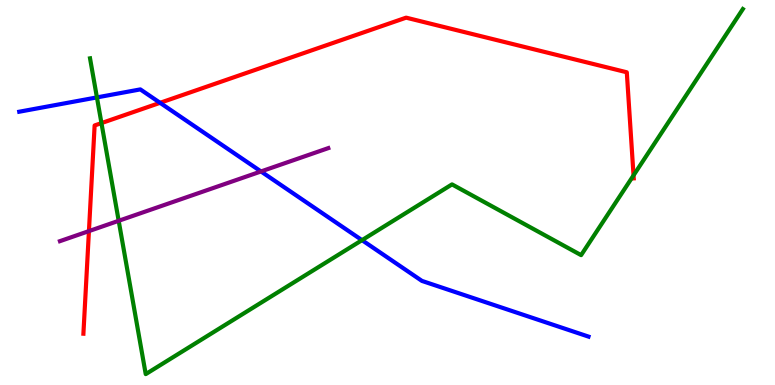[{'lines': ['blue', 'red'], 'intersections': [{'x': 2.07, 'y': 7.33}]}, {'lines': ['green', 'red'], 'intersections': [{'x': 1.31, 'y': 6.8}, {'x': 8.17, 'y': 5.44}]}, {'lines': ['purple', 'red'], 'intersections': [{'x': 1.15, 'y': 4.0}]}, {'lines': ['blue', 'green'], 'intersections': [{'x': 1.25, 'y': 7.47}, {'x': 4.67, 'y': 3.76}]}, {'lines': ['blue', 'purple'], 'intersections': [{'x': 3.37, 'y': 5.55}]}, {'lines': ['green', 'purple'], 'intersections': [{'x': 1.53, 'y': 4.27}]}]